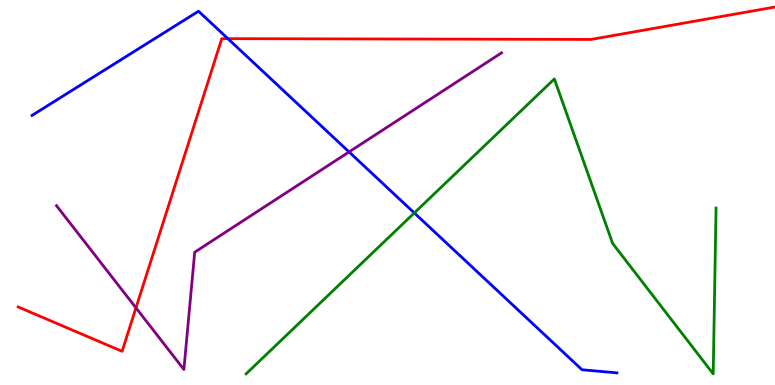[{'lines': ['blue', 'red'], 'intersections': [{'x': 2.94, 'y': 9.0}]}, {'lines': ['green', 'red'], 'intersections': []}, {'lines': ['purple', 'red'], 'intersections': [{'x': 1.75, 'y': 2.0}]}, {'lines': ['blue', 'green'], 'intersections': [{'x': 5.35, 'y': 4.47}]}, {'lines': ['blue', 'purple'], 'intersections': [{'x': 4.5, 'y': 6.05}]}, {'lines': ['green', 'purple'], 'intersections': []}]